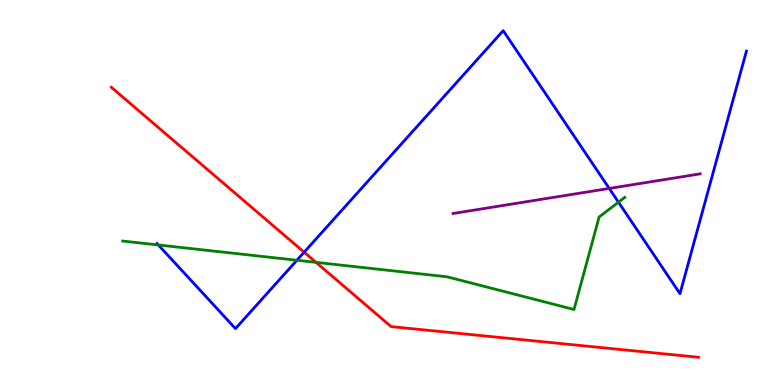[{'lines': ['blue', 'red'], 'intersections': [{'x': 3.92, 'y': 3.45}]}, {'lines': ['green', 'red'], 'intersections': [{'x': 4.08, 'y': 3.19}]}, {'lines': ['purple', 'red'], 'intersections': []}, {'lines': ['blue', 'green'], 'intersections': [{'x': 2.04, 'y': 3.64}, {'x': 3.83, 'y': 3.24}, {'x': 7.98, 'y': 4.75}]}, {'lines': ['blue', 'purple'], 'intersections': [{'x': 7.86, 'y': 5.11}]}, {'lines': ['green', 'purple'], 'intersections': []}]